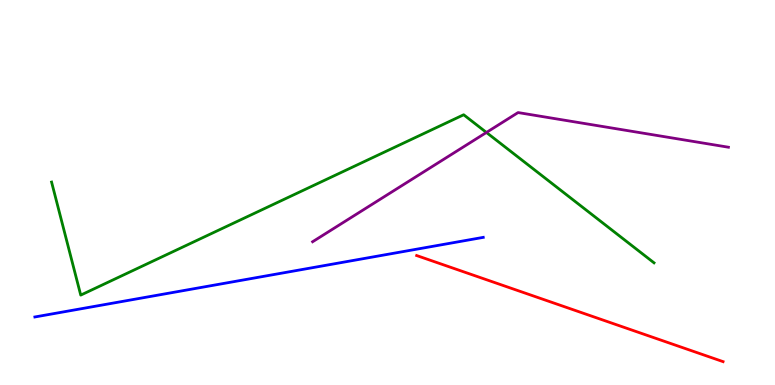[{'lines': ['blue', 'red'], 'intersections': []}, {'lines': ['green', 'red'], 'intersections': []}, {'lines': ['purple', 'red'], 'intersections': []}, {'lines': ['blue', 'green'], 'intersections': []}, {'lines': ['blue', 'purple'], 'intersections': []}, {'lines': ['green', 'purple'], 'intersections': [{'x': 6.28, 'y': 6.56}]}]